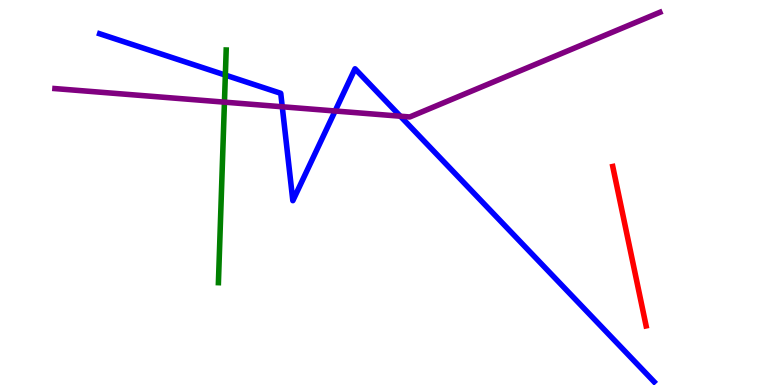[{'lines': ['blue', 'red'], 'intersections': []}, {'lines': ['green', 'red'], 'intersections': []}, {'lines': ['purple', 'red'], 'intersections': []}, {'lines': ['blue', 'green'], 'intersections': [{'x': 2.91, 'y': 8.05}]}, {'lines': ['blue', 'purple'], 'intersections': [{'x': 3.64, 'y': 7.23}, {'x': 4.32, 'y': 7.12}, {'x': 5.17, 'y': 6.98}]}, {'lines': ['green', 'purple'], 'intersections': [{'x': 2.9, 'y': 7.35}]}]